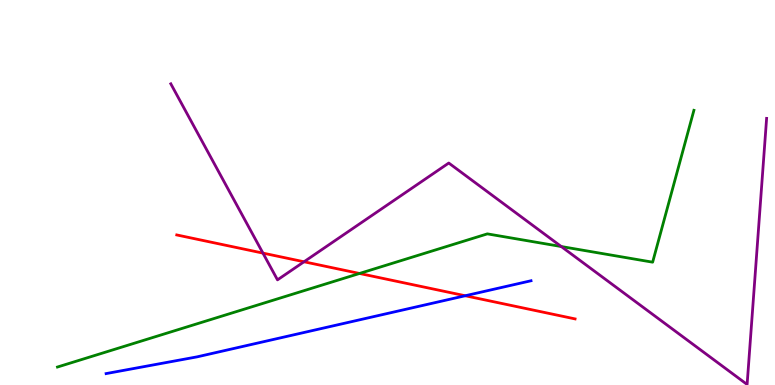[{'lines': ['blue', 'red'], 'intersections': [{'x': 6.0, 'y': 2.32}]}, {'lines': ['green', 'red'], 'intersections': [{'x': 4.64, 'y': 2.9}]}, {'lines': ['purple', 'red'], 'intersections': [{'x': 3.39, 'y': 3.43}, {'x': 3.92, 'y': 3.2}]}, {'lines': ['blue', 'green'], 'intersections': []}, {'lines': ['blue', 'purple'], 'intersections': []}, {'lines': ['green', 'purple'], 'intersections': [{'x': 7.24, 'y': 3.6}]}]